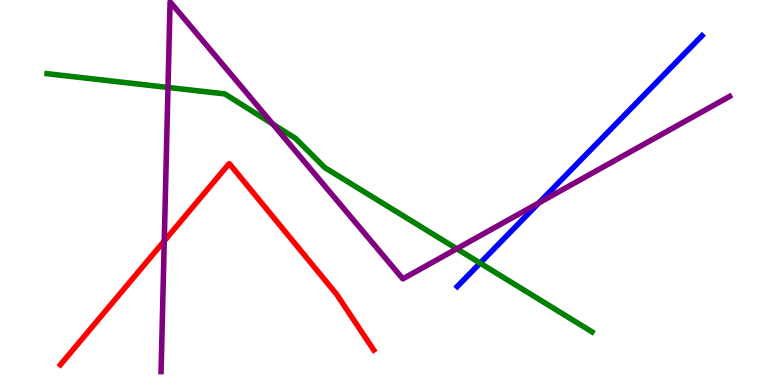[{'lines': ['blue', 'red'], 'intersections': []}, {'lines': ['green', 'red'], 'intersections': []}, {'lines': ['purple', 'red'], 'intersections': [{'x': 2.12, 'y': 3.74}]}, {'lines': ['blue', 'green'], 'intersections': [{'x': 6.2, 'y': 3.17}]}, {'lines': ['blue', 'purple'], 'intersections': [{'x': 6.95, 'y': 4.73}]}, {'lines': ['green', 'purple'], 'intersections': [{'x': 2.17, 'y': 7.73}, {'x': 3.52, 'y': 6.78}, {'x': 5.89, 'y': 3.54}]}]